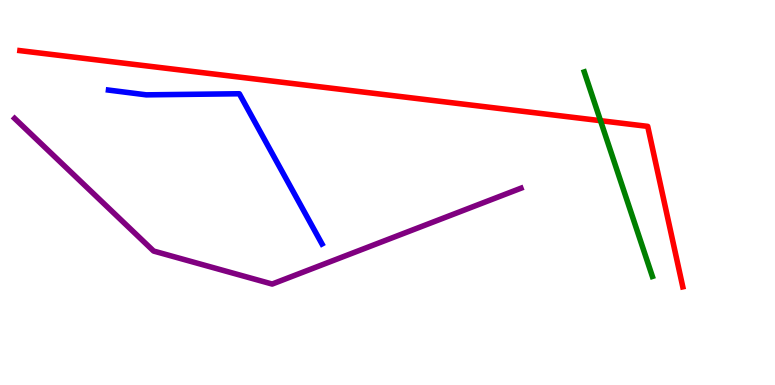[{'lines': ['blue', 'red'], 'intersections': []}, {'lines': ['green', 'red'], 'intersections': [{'x': 7.75, 'y': 6.87}]}, {'lines': ['purple', 'red'], 'intersections': []}, {'lines': ['blue', 'green'], 'intersections': []}, {'lines': ['blue', 'purple'], 'intersections': []}, {'lines': ['green', 'purple'], 'intersections': []}]